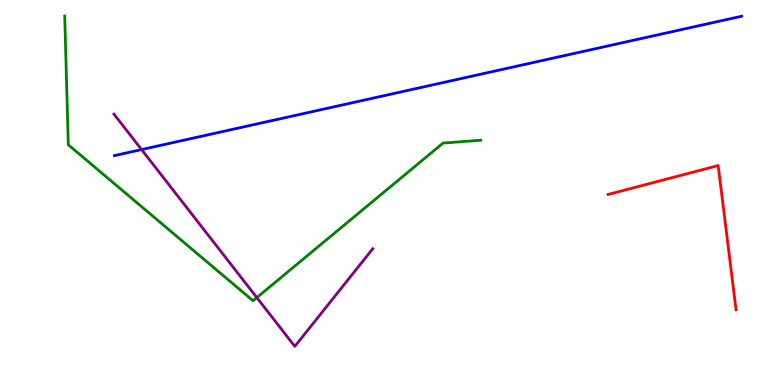[{'lines': ['blue', 'red'], 'intersections': []}, {'lines': ['green', 'red'], 'intersections': []}, {'lines': ['purple', 'red'], 'intersections': []}, {'lines': ['blue', 'green'], 'intersections': []}, {'lines': ['blue', 'purple'], 'intersections': [{'x': 1.83, 'y': 6.11}]}, {'lines': ['green', 'purple'], 'intersections': [{'x': 3.31, 'y': 2.27}]}]